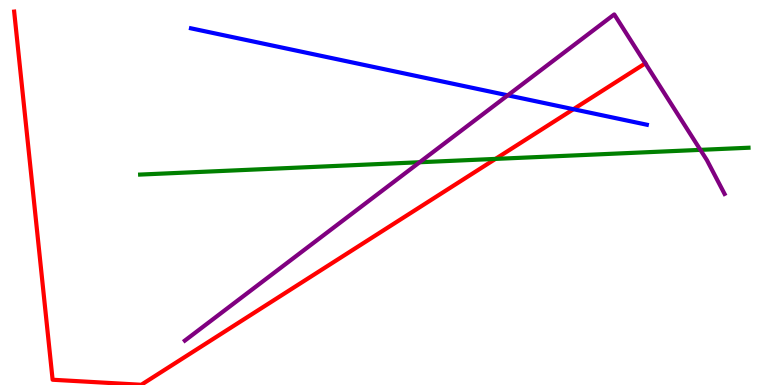[{'lines': ['blue', 'red'], 'intersections': [{'x': 7.4, 'y': 7.16}]}, {'lines': ['green', 'red'], 'intersections': [{'x': 6.39, 'y': 5.87}]}, {'lines': ['purple', 'red'], 'intersections': [{'x': 8.33, 'y': 8.35}]}, {'lines': ['blue', 'green'], 'intersections': []}, {'lines': ['blue', 'purple'], 'intersections': [{'x': 6.55, 'y': 7.52}]}, {'lines': ['green', 'purple'], 'intersections': [{'x': 5.41, 'y': 5.79}, {'x': 9.04, 'y': 6.11}]}]